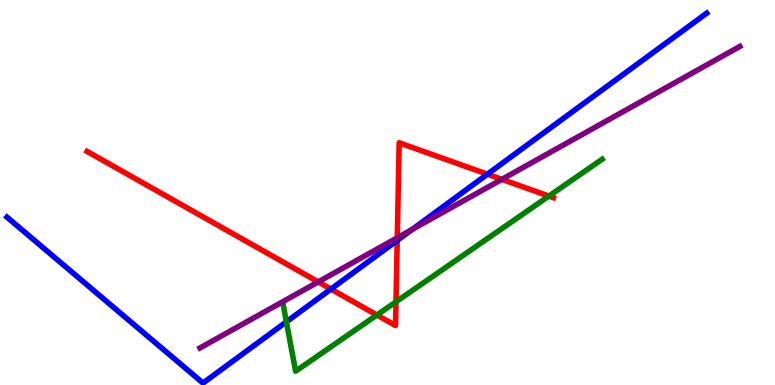[{'lines': ['blue', 'red'], 'intersections': [{'x': 4.27, 'y': 2.49}, {'x': 5.13, 'y': 3.76}, {'x': 6.29, 'y': 5.48}]}, {'lines': ['green', 'red'], 'intersections': [{'x': 4.86, 'y': 1.82}, {'x': 5.11, 'y': 2.16}, {'x': 7.08, 'y': 4.91}]}, {'lines': ['purple', 'red'], 'intersections': [{'x': 4.11, 'y': 2.68}, {'x': 5.13, 'y': 3.82}, {'x': 6.48, 'y': 5.34}]}, {'lines': ['blue', 'green'], 'intersections': [{'x': 3.7, 'y': 1.64}]}, {'lines': ['blue', 'purple'], 'intersections': [{'x': 5.32, 'y': 4.04}]}, {'lines': ['green', 'purple'], 'intersections': []}]